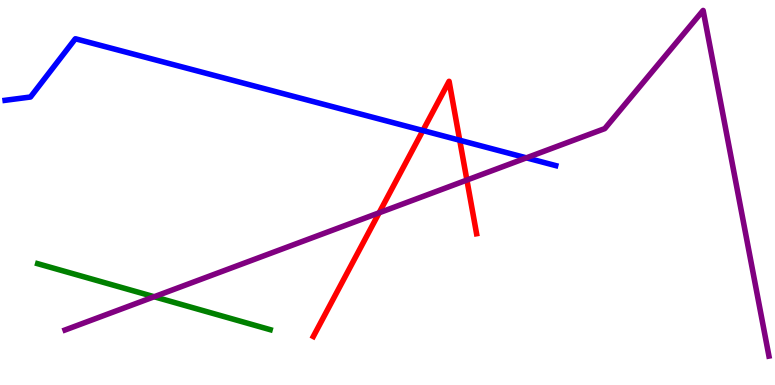[{'lines': ['blue', 'red'], 'intersections': [{'x': 5.46, 'y': 6.61}, {'x': 5.93, 'y': 6.36}]}, {'lines': ['green', 'red'], 'intersections': []}, {'lines': ['purple', 'red'], 'intersections': [{'x': 4.89, 'y': 4.47}, {'x': 6.02, 'y': 5.32}]}, {'lines': ['blue', 'green'], 'intersections': []}, {'lines': ['blue', 'purple'], 'intersections': [{'x': 6.79, 'y': 5.9}]}, {'lines': ['green', 'purple'], 'intersections': [{'x': 1.99, 'y': 2.29}]}]